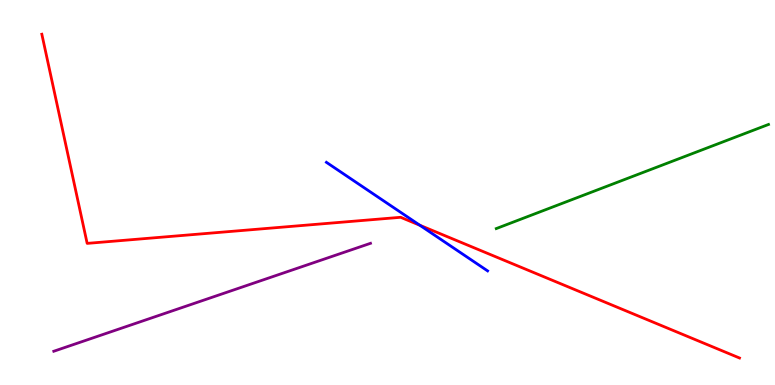[{'lines': ['blue', 'red'], 'intersections': [{'x': 5.42, 'y': 4.15}]}, {'lines': ['green', 'red'], 'intersections': []}, {'lines': ['purple', 'red'], 'intersections': []}, {'lines': ['blue', 'green'], 'intersections': []}, {'lines': ['blue', 'purple'], 'intersections': []}, {'lines': ['green', 'purple'], 'intersections': []}]